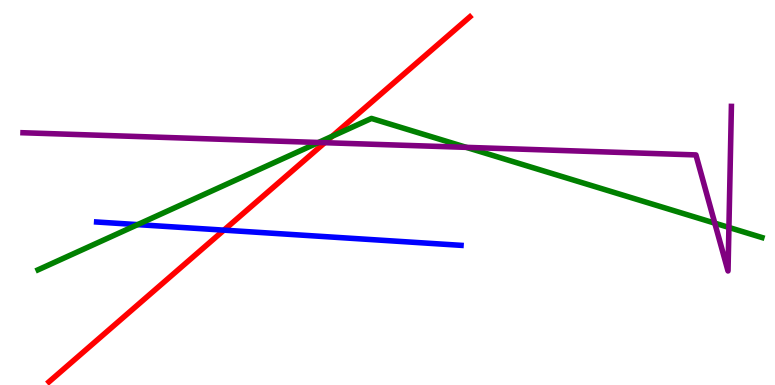[{'lines': ['blue', 'red'], 'intersections': [{'x': 2.89, 'y': 4.02}]}, {'lines': ['green', 'red'], 'intersections': [{'x': 4.29, 'y': 6.46}]}, {'lines': ['purple', 'red'], 'intersections': [{'x': 4.19, 'y': 6.29}]}, {'lines': ['blue', 'green'], 'intersections': [{'x': 1.78, 'y': 4.17}]}, {'lines': ['blue', 'purple'], 'intersections': []}, {'lines': ['green', 'purple'], 'intersections': [{'x': 4.11, 'y': 6.3}, {'x': 6.02, 'y': 6.17}, {'x': 9.22, 'y': 4.2}, {'x': 9.41, 'y': 4.09}]}]